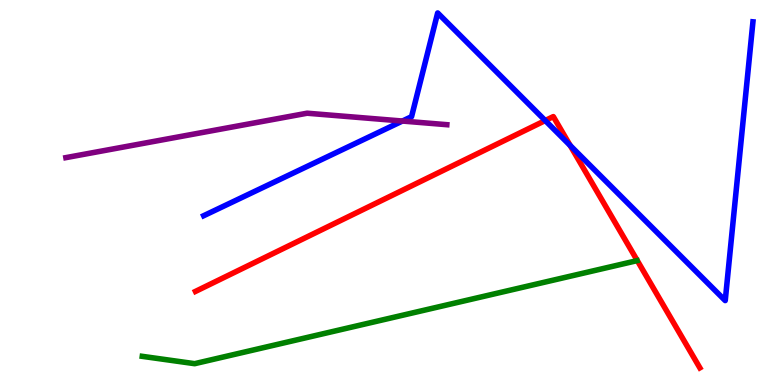[{'lines': ['blue', 'red'], 'intersections': [{'x': 7.04, 'y': 6.87}, {'x': 7.36, 'y': 6.22}]}, {'lines': ['green', 'red'], 'intersections': []}, {'lines': ['purple', 'red'], 'intersections': []}, {'lines': ['blue', 'green'], 'intersections': []}, {'lines': ['blue', 'purple'], 'intersections': [{'x': 5.19, 'y': 6.86}]}, {'lines': ['green', 'purple'], 'intersections': []}]